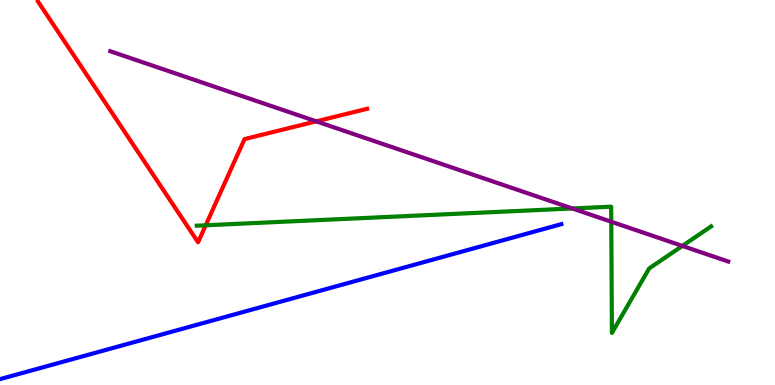[{'lines': ['blue', 'red'], 'intersections': []}, {'lines': ['green', 'red'], 'intersections': [{'x': 2.65, 'y': 4.15}]}, {'lines': ['purple', 'red'], 'intersections': [{'x': 4.08, 'y': 6.85}]}, {'lines': ['blue', 'green'], 'intersections': []}, {'lines': ['blue', 'purple'], 'intersections': []}, {'lines': ['green', 'purple'], 'intersections': [{'x': 7.38, 'y': 4.59}, {'x': 7.89, 'y': 4.24}, {'x': 8.8, 'y': 3.61}]}]